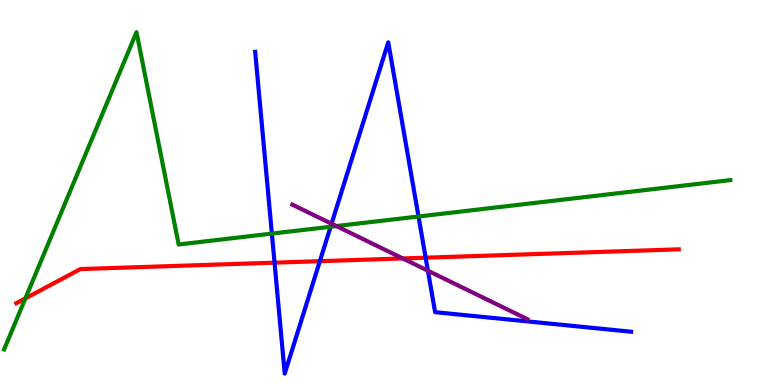[{'lines': ['blue', 'red'], 'intersections': [{'x': 3.54, 'y': 3.18}, {'x': 4.13, 'y': 3.22}, {'x': 5.49, 'y': 3.31}]}, {'lines': ['green', 'red'], 'intersections': [{'x': 0.328, 'y': 2.25}]}, {'lines': ['purple', 'red'], 'intersections': [{'x': 5.2, 'y': 3.29}]}, {'lines': ['blue', 'green'], 'intersections': [{'x': 3.51, 'y': 3.93}, {'x': 4.27, 'y': 4.11}, {'x': 5.4, 'y': 4.38}]}, {'lines': ['blue', 'purple'], 'intersections': [{'x': 4.28, 'y': 4.19}, {'x': 5.52, 'y': 2.97}]}, {'lines': ['green', 'purple'], 'intersections': [{'x': 4.34, 'y': 4.13}]}]